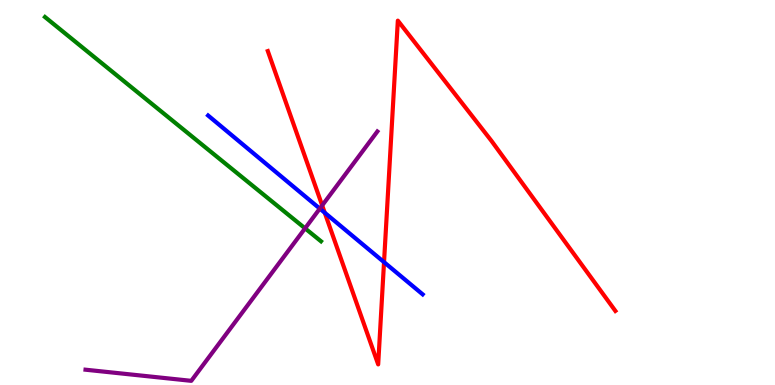[{'lines': ['blue', 'red'], 'intersections': [{'x': 4.19, 'y': 4.47}, {'x': 4.96, 'y': 3.19}]}, {'lines': ['green', 'red'], 'intersections': []}, {'lines': ['purple', 'red'], 'intersections': [{'x': 4.16, 'y': 4.66}]}, {'lines': ['blue', 'green'], 'intersections': []}, {'lines': ['blue', 'purple'], 'intersections': [{'x': 4.13, 'y': 4.58}]}, {'lines': ['green', 'purple'], 'intersections': [{'x': 3.94, 'y': 4.07}]}]